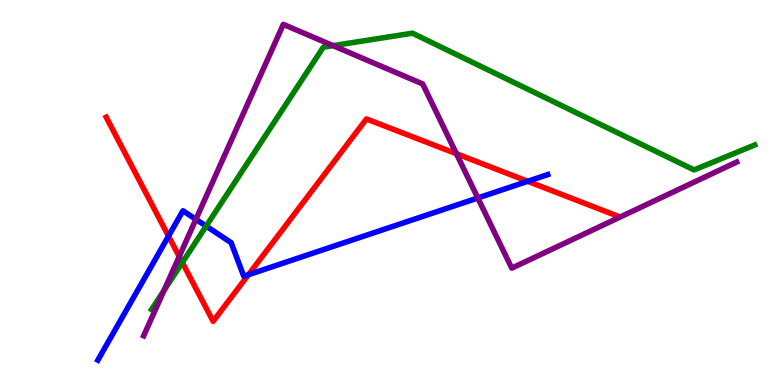[{'lines': ['blue', 'red'], 'intersections': [{'x': 2.17, 'y': 3.87}, {'x': 3.21, 'y': 2.86}, {'x': 6.81, 'y': 5.29}]}, {'lines': ['green', 'red'], 'intersections': [{'x': 2.35, 'y': 3.18}]}, {'lines': ['purple', 'red'], 'intersections': [{'x': 2.31, 'y': 3.34}, {'x': 5.89, 'y': 6.01}]}, {'lines': ['blue', 'green'], 'intersections': [{'x': 2.66, 'y': 4.13}]}, {'lines': ['blue', 'purple'], 'intersections': [{'x': 2.53, 'y': 4.3}, {'x': 6.17, 'y': 4.86}]}, {'lines': ['green', 'purple'], 'intersections': [{'x': 2.12, 'y': 2.45}, {'x': 4.3, 'y': 8.81}]}]